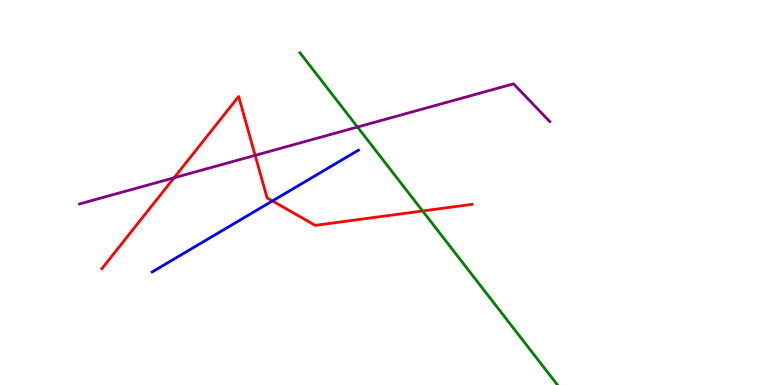[{'lines': ['blue', 'red'], 'intersections': [{'x': 3.52, 'y': 4.78}]}, {'lines': ['green', 'red'], 'intersections': [{'x': 5.45, 'y': 4.52}]}, {'lines': ['purple', 'red'], 'intersections': [{'x': 2.25, 'y': 5.38}, {'x': 3.29, 'y': 5.96}]}, {'lines': ['blue', 'green'], 'intersections': []}, {'lines': ['blue', 'purple'], 'intersections': []}, {'lines': ['green', 'purple'], 'intersections': [{'x': 4.61, 'y': 6.7}]}]